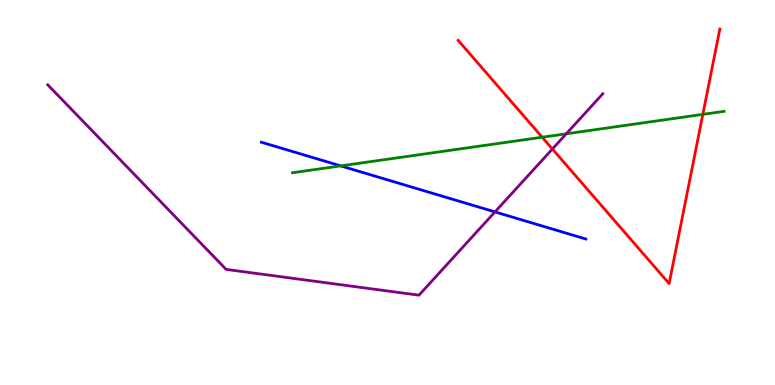[{'lines': ['blue', 'red'], 'intersections': []}, {'lines': ['green', 'red'], 'intersections': [{'x': 7.0, 'y': 6.44}, {'x': 9.07, 'y': 7.03}]}, {'lines': ['purple', 'red'], 'intersections': [{'x': 7.13, 'y': 6.13}]}, {'lines': ['blue', 'green'], 'intersections': [{'x': 4.4, 'y': 5.69}]}, {'lines': ['blue', 'purple'], 'intersections': [{'x': 6.39, 'y': 4.5}]}, {'lines': ['green', 'purple'], 'intersections': [{'x': 7.31, 'y': 6.52}]}]